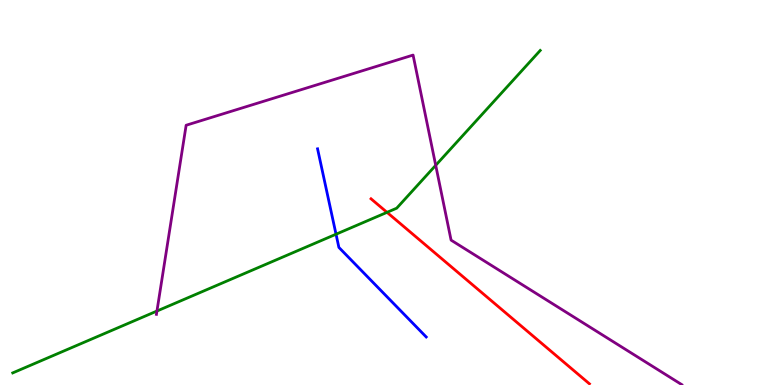[{'lines': ['blue', 'red'], 'intersections': []}, {'lines': ['green', 'red'], 'intersections': [{'x': 4.99, 'y': 4.48}]}, {'lines': ['purple', 'red'], 'intersections': []}, {'lines': ['blue', 'green'], 'intersections': [{'x': 4.34, 'y': 3.92}]}, {'lines': ['blue', 'purple'], 'intersections': []}, {'lines': ['green', 'purple'], 'intersections': [{'x': 2.03, 'y': 1.92}, {'x': 5.62, 'y': 5.71}]}]